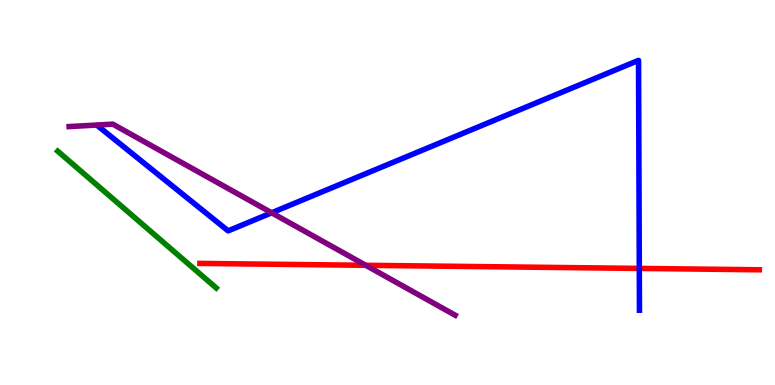[{'lines': ['blue', 'red'], 'intersections': [{'x': 8.25, 'y': 3.03}]}, {'lines': ['green', 'red'], 'intersections': []}, {'lines': ['purple', 'red'], 'intersections': [{'x': 4.72, 'y': 3.11}]}, {'lines': ['blue', 'green'], 'intersections': []}, {'lines': ['blue', 'purple'], 'intersections': [{'x': 3.51, 'y': 4.47}]}, {'lines': ['green', 'purple'], 'intersections': []}]